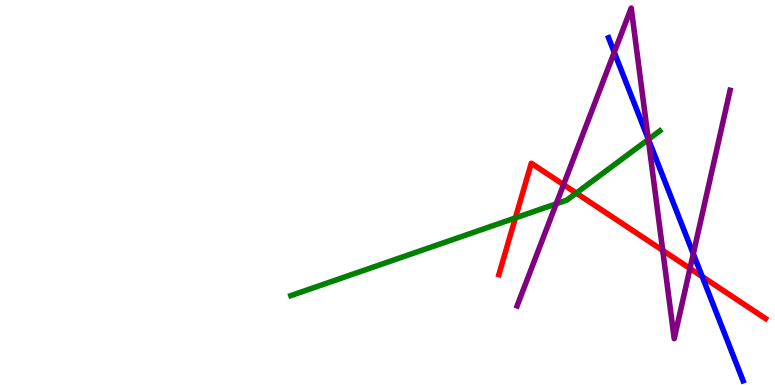[{'lines': ['blue', 'red'], 'intersections': [{'x': 9.06, 'y': 2.82}]}, {'lines': ['green', 'red'], 'intersections': [{'x': 6.65, 'y': 4.34}, {'x': 7.44, 'y': 4.98}]}, {'lines': ['purple', 'red'], 'intersections': [{'x': 7.27, 'y': 5.2}, {'x': 8.55, 'y': 3.5}, {'x': 8.9, 'y': 3.03}]}, {'lines': ['blue', 'green'], 'intersections': [{'x': 8.37, 'y': 6.38}]}, {'lines': ['blue', 'purple'], 'intersections': [{'x': 7.93, 'y': 8.64}, {'x': 8.36, 'y': 6.39}, {'x': 8.95, 'y': 3.41}]}, {'lines': ['green', 'purple'], 'intersections': [{'x': 7.18, 'y': 4.71}, {'x': 8.37, 'y': 6.38}]}]